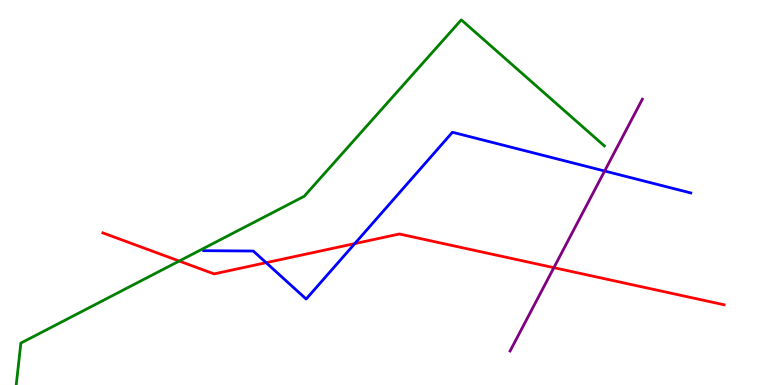[{'lines': ['blue', 'red'], 'intersections': [{'x': 3.43, 'y': 3.18}, {'x': 4.58, 'y': 3.67}]}, {'lines': ['green', 'red'], 'intersections': [{'x': 2.31, 'y': 3.22}]}, {'lines': ['purple', 'red'], 'intersections': [{'x': 7.15, 'y': 3.05}]}, {'lines': ['blue', 'green'], 'intersections': []}, {'lines': ['blue', 'purple'], 'intersections': [{'x': 7.8, 'y': 5.56}]}, {'lines': ['green', 'purple'], 'intersections': []}]